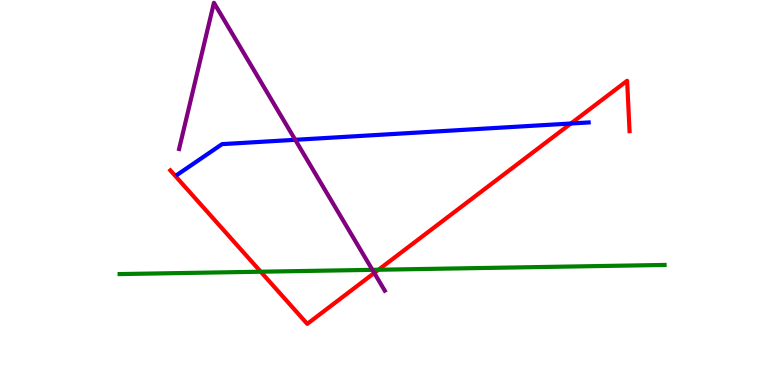[{'lines': ['blue', 'red'], 'intersections': [{'x': 7.37, 'y': 6.79}]}, {'lines': ['green', 'red'], 'intersections': [{'x': 3.36, 'y': 2.94}, {'x': 4.88, 'y': 2.99}]}, {'lines': ['purple', 'red'], 'intersections': [{'x': 4.83, 'y': 2.91}]}, {'lines': ['blue', 'green'], 'intersections': []}, {'lines': ['blue', 'purple'], 'intersections': [{'x': 3.81, 'y': 6.37}]}, {'lines': ['green', 'purple'], 'intersections': [{'x': 4.81, 'y': 2.99}]}]